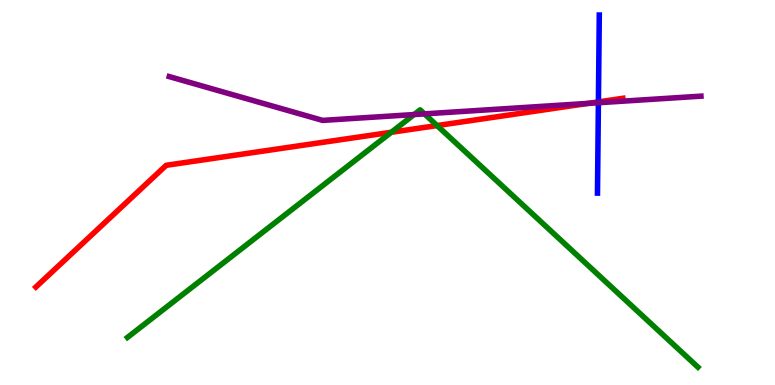[{'lines': ['blue', 'red'], 'intersections': [{'x': 7.72, 'y': 7.35}]}, {'lines': ['green', 'red'], 'intersections': [{'x': 5.05, 'y': 6.56}, {'x': 5.64, 'y': 6.74}]}, {'lines': ['purple', 'red'], 'intersections': [{'x': 7.59, 'y': 7.31}]}, {'lines': ['blue', 'green'], 'intersections': []}, {'lines': ['blue', 'purple'], 'intersections': [{'x': 7.72, 'y': 7.33}]}, {'lines': ['green', 'purple'], 'intersections': [{'x': 5.34, 'y': 7.02}, {'x': 5.48, 'y': 7.04}]}]